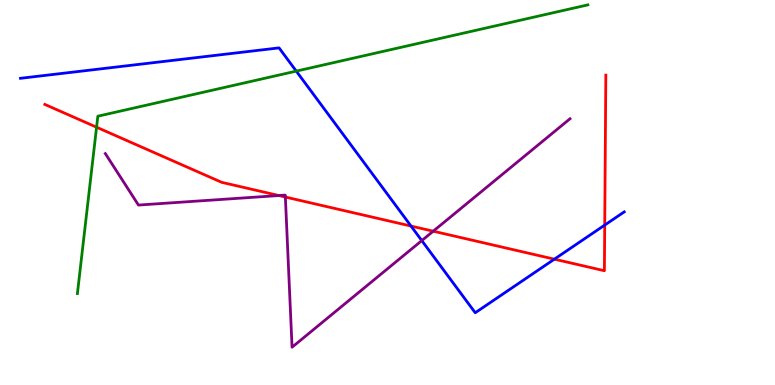[{'lines': ['blue', 'red'], 'intersections': [{'x': 5.3, 'y': 4.13}, {'x': 7.15, 'y': 3.27}, {'x': 7.8, 'y': 4.15}]}, {'lines': ['green', 'red'], 'intersections': [{'x': 1.25, 'y': 6.7}]}, {'lines': ['purple', 'red'], 'intersections': [{'x': 3.6, 'y': 4.92}, {'x': 3.68, 'y': 4.88}, {'x': 5.59, 'y': 4.0}]}, {'lines': ['blue', 'green'], 'intersections': [{'x': 3.82, 'y': 8.15}]}, {'lines': ['blue', 'purple'], 'intersections': [{'x': 5.44, 'y': 3.75}]}, {'lines': ['green', 'purple'], 'intersections': []}]